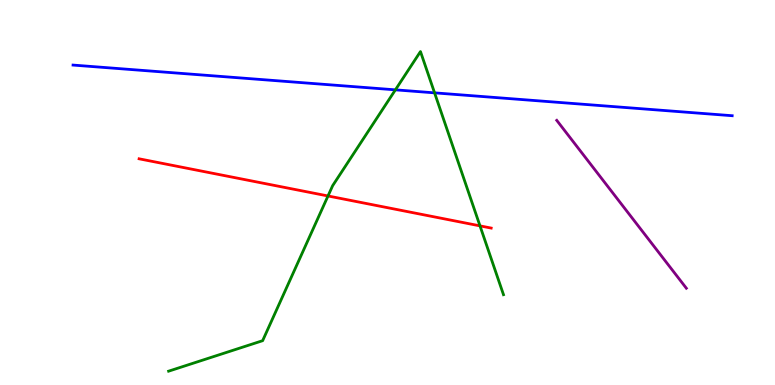[{'lines': ['blue', 'red'], 'intersections': []}, {'lines': ['green', 'red'], 'intersections': [{'x': 4.23, 'y': 4.91}, {'x': 6.19, 'y': 4.13}]}, {'lines': ['purple', 'red'], 'intersections': []}, {'lines': ['blue', 'green'], 'intersections': [{'x': 5.1, 'y': 7.67}, {'x': 5.61, 'y': 7.59}]}, {'lines': ['blue', 'purple'], 'intersections': []}, {'lines': ['green', 'purple'], 'intersections': []}]